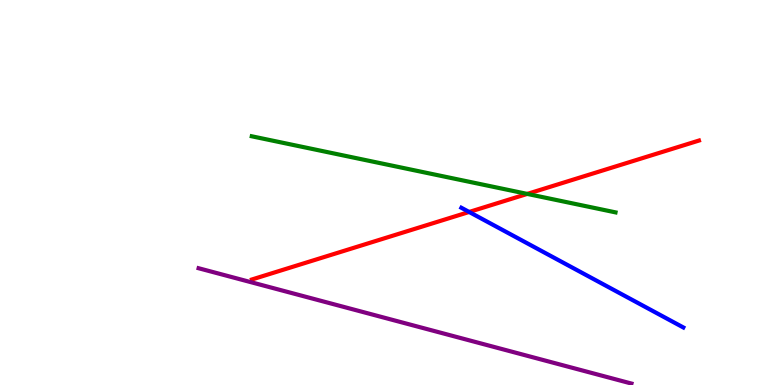[{'lines': ['blue', 'red'], 'intersections': [{'x': 6.05, 'y': 4.49}]}, {'lines': ['green', 'red'], 'intersections': [{'x': 6.8, 'y': 4.96}]}, {'lines': ['purple', 'red'], 'intersections': []}, {'lines': ['blue', 'green'], 'intersections': []}, {'lines': ['blue', 'purple'], 'intersections': []}, {'lines': ['green', 'purple'], 'intersections': []}]